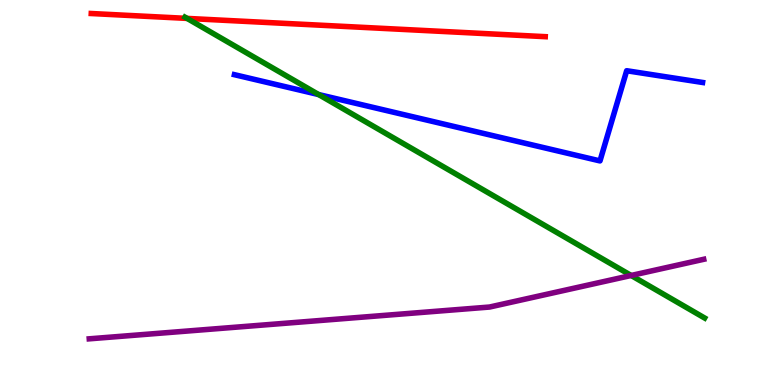[{'lines': ['blue', 'red'], 'intersections': []}, {'lines': ['green', 'red'], 'intersections': [{'x': 2.41, 'y': 9.52}]}, {'lines': ['purple', 'red'], 'intersections': []}, {'lines': ['blue', 'green'], 'intersections': [{'x': 4.11, 'y': 7.54}]}, {'lines': ['blue', 'purple'], 'intersections': []}, {'lines': ['green', 'purple'], 'intersections': [{'x': 8.14, 'y': 2.84}]}]